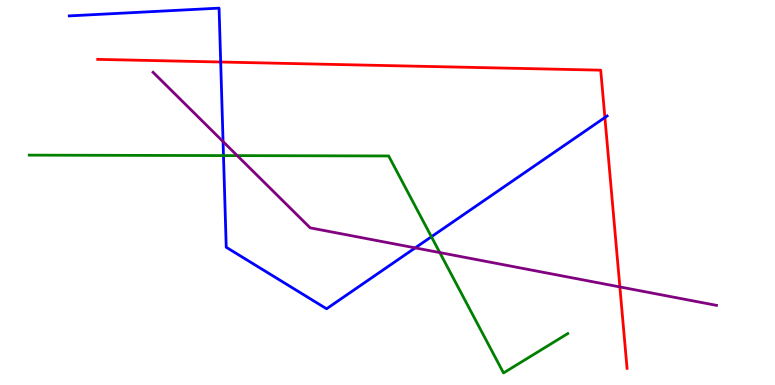[{'lines': ['blue', 'red'], 'intersections': [{'x': 2.85, 'y': 8.39}, {'x': 7.81, 'y': 6.95}]}, {'lines': ['green', 'red'], 'intersections': []}, {'lines': ['purple', 'red'], 'intersections': [{'x': 8.0, 'y': 2.55}]}, {'lines': ['blue', 'green'], 'intersections': [{'x': 2.88, 'y': 5.96}, {'x': 5.57, 'y': 3.85}]}, {'lines': ['blue', 'purple'], 'intersections': [{'x': 2.88, 'y': 6.32}, {'x': 5.36, 'y': 3.56}]}, {'lines': ['green', 'purple'], 'intersections': [{'x': 3.06, 'y': 5.96}, {'x': 5.67, 'y': 3.44}]}]